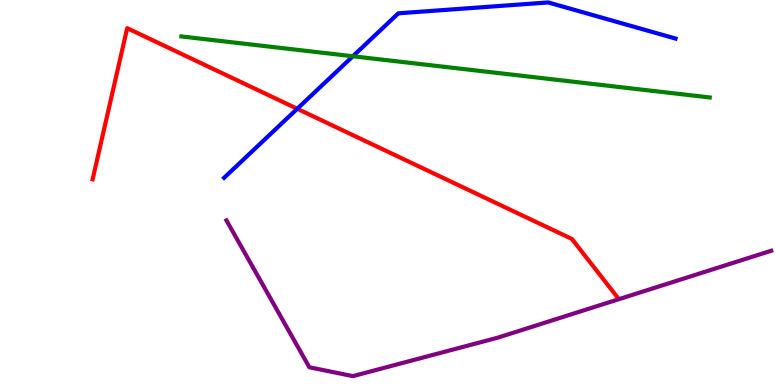[{'lines': ['blue', 'red'], 'intersections': [{'x': 3.84, 'y': 7.17}]}, {'lines': ['green', 'red'], 'intersections': []}, {'lines': ['purple', 'red'], 'intersections': []}, {'lines': ['blue', 'green'], 'intersections': [{'x': 4.55, 'y': 8.54}]}, {'lines': ['blue', 'purple'], 'intersections': []}, {'lines': ['green', 'purple'], 'intersections': []}]